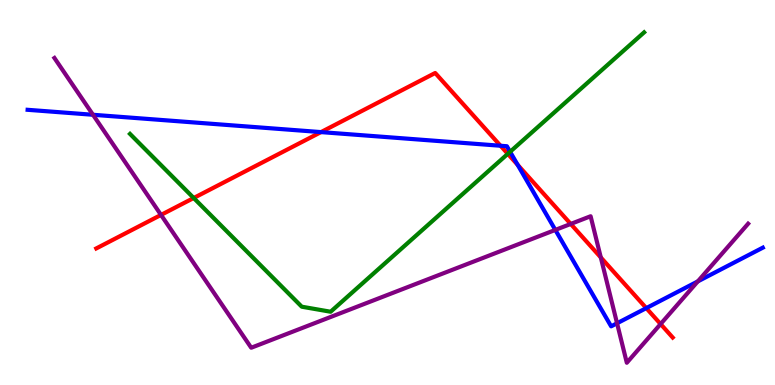[{'lines': ['blue', 'red'], 'intersections': [{'x': 4.14, 'y': 6.57}, {'x': 6.46, 'y': 6.21}, {'x': 6.68, 'y': 5.72}, {'x': 8.34, 'y': 2.0}]}, {'lines': ['green', 'red'], 'intersections': [{'x': 2.5, 'y': 4.86}, {'x': 6.55, 'y': 6.0}]}, {'lines': ['purple', 'red'], 'intersections': [{'x': 2.08, 'y': 4.42}, {'x': 7.36, 'y': 4.18}, {'x': 7.75, 'y': 3.31}, {'x': 8.52, 'y': 1.58}]}, {'lines': ['blue', 'green'], 'intersections': [{'x': 6.58, 'y': 6.06}]}, {'lines': ['blue', 'purple'], 'intersections': [{'x': 1.2, 'y': 7.02}, {'x': 7.17, 'y': 4.03}, {'x': 7.96, 'y': 1.6}, {'x': 9.0, 'y': 2.69}]}, {'lines': ['green', 'purple'], 'intersections': []}]